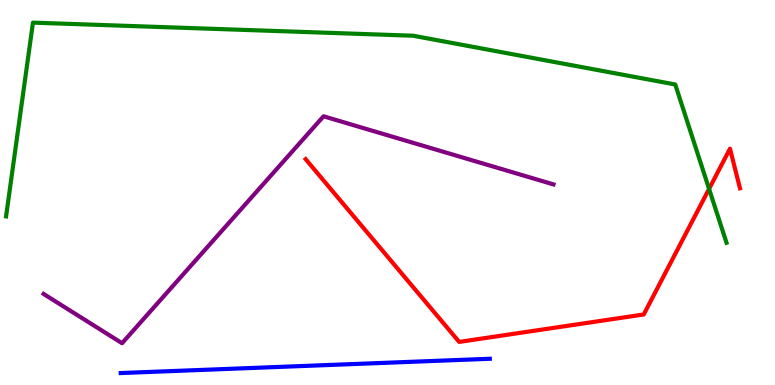[{'lines': ['blue', 'red'], 'intersections': []}, {'lines': ['green', 'red'], 'intersections': [{'x': 9.15, 'y': 5.09}]}, {'lines': ['purple', 'red'], 'intersections': []}, {'lines': ['blue', 'green'], 'intersections': []}, {'lines': ['blue', 'purple'], 'intersections': []}, {'lines': ['green', 'purple'], 'intersections': []}]